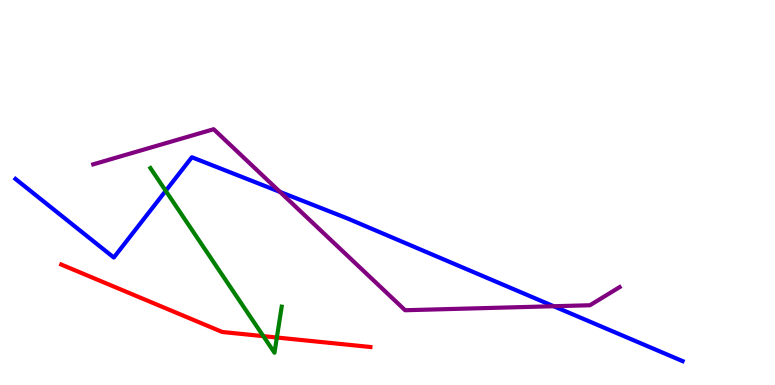[{'lines': ['blue', 'red'], 'intersections': []}, {'lines': ['green', 'red'], 'intersections': [{'x': 3.4, 'y': 1.27}, {'x': 3.57, 'y': 1.23}]}, {'lines': ['purple', 'red'], 'intersections': []}, {'lines': ['blue', 'green'], 'intersections': [{'x': 2.14, 'y': 5.04}]}, {'lines': ['blue', 'purple'], 'intersections': [{'x': 3.61, 'y': 5.02}, {'x': 7.14, 'y': 2.05}]}, {'lines': ['green', 'purple'], 'intersections': []}]